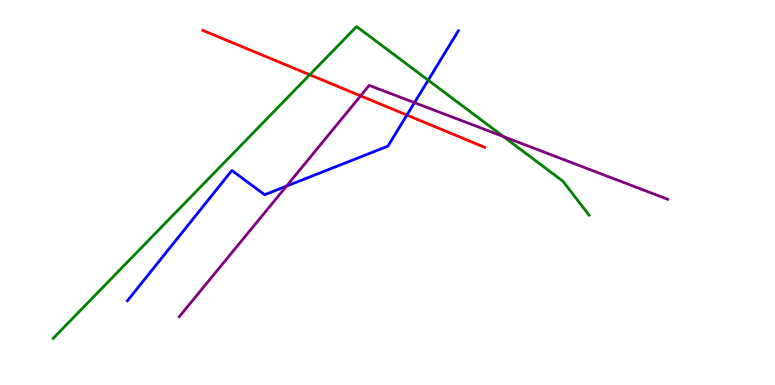[{'lines': ['blue', 'red'], 'intersections': [{'x': 5.25, 'y': 7.01}]}, {'lines': ['green', 'red'], 'intersections': [{'x': 4.0, 'y': 8.06}]}, {'lines': ['purple', 'red'], 'intersections': [{'x': 4.65, 'y': 7.51}]}, {'lines': ['blue', 'green'], 'intersections': [{'x': 5.53, 'y': 7.92}]}, {'lines': ['blue', 'purple'], 'intersections': [{'x': 3.7, 'y': 5.16}, {'x': 5.35, 'y': 7.33}]}, {'lines': ['green', 'purple'], 'intersections': [{'x': 6.5, 'y': 6.45}]}]